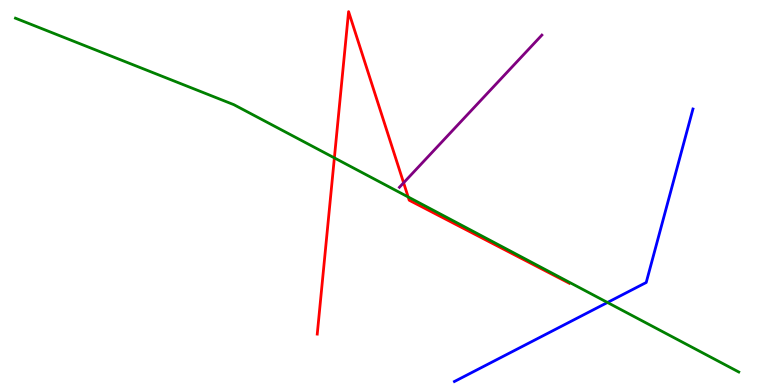[{'lines': ['blue', 'red'], 'intersections': []}, {'lines': ['green', 'red'], 'intersections': [{'x': 4.31, 'y': 5.9}, {'x': 5.27, 'y': 4.88}]}, {'lines': ['purple', 'red'], 'intersections': [{'x': 5.21, 'y': 5.25}]}, {'lines': ['blue', 'green'], 'intersections': [{'x': 7.84, 'y': 2.14}]}, {'lines': ['blue', 'purple'], 'intersections': []}, {'lines': ['green', 'purple'], 'intersections': []}]